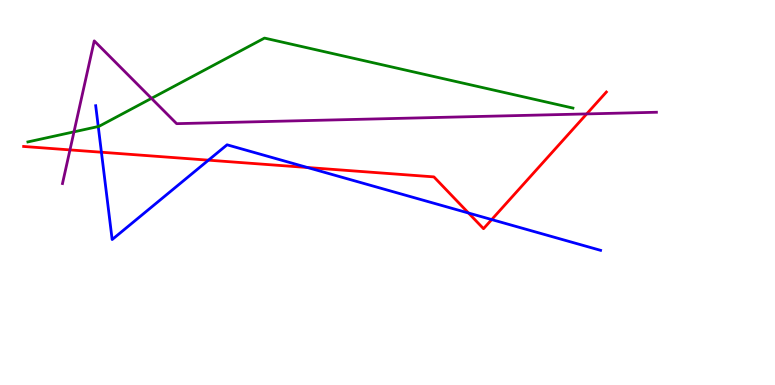[{'lines': ['blue', 'red'], 'intersections': [{'x': 1.31, 'y': 6.05}, {'x': 2.69, 'y': 5.84}, {'x': 3.97, 'y': 5.65}, {'x': 6.05, 'y': 4.47}, {'x': 6.34, 'y': 4.3}]}, {'lines': ['green', 'red'], 'intersections': []}, {'lines': ['purple', 'red'], 'intersections': [{'x': 0.903, 'y': 6.11}, {'x': 7.57, 'y': 7.04}]}, {'lines': ['blue', 'green'], 'intersections': [{'x': 1.27, 'y': 6.71}]}, {'lines': ['blue', 'purple'], 'intersections': []}, {'lines': ['green', 'purple'], 'intersections': [{'x': 0.955, 'y': 6.58}, {'x': 1.95, 'y': 7.45}]}]